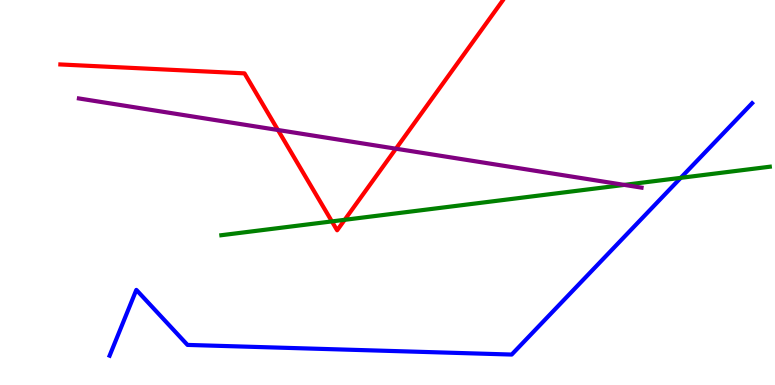[{'lines': ['blue', 'red'], 'intersections': []}, {'lines': ['green', 'red'], 'intersections': [{'x': 4.28, 'y': 4.25}, {'x': 4.45, 'y': 4.29}]}, {'lines': ['purple', 'red'], 'intersections': [{'x': 3.59, 'y': 6.62}, {'x': 5.11, 'y': 6.14}]}, {'lines': ['blue', 'green'], 'intersections': [{'x': 8.78, 'y': 5.38}]}, {'lines': ['blue', 'purple'], 'intersections': []}, {'lines': ['green', 'purple'], 'intersections': [{'x': 8.06, 'y': 5.2}]}]